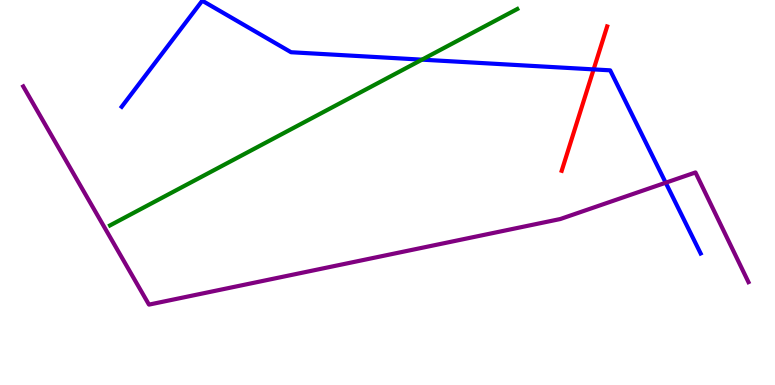[{'lines': ['blue', 'red'], 'intersections': [{'x': 7.66, 'y': 8.2}]}, {'lines': ['green', 'red'], 'intersections': []}, {'lines': ['purple', 'red'], 'intersections': []}, {'lines': ['blue', 'green'], 'intersections': [{'x': 5.44, 'y': 8.45}]}, {'lines': ['blue', 'purple'], 'intersections': [{'x': 8.59, 'y': 5.25}]}, {'lines': ['green', 'purple'], 'intersections': []}]